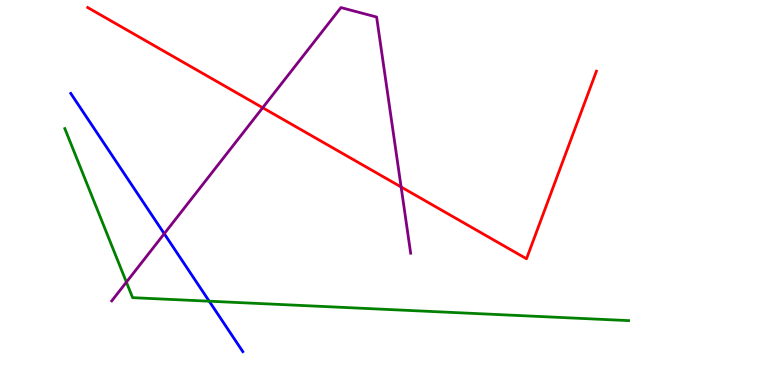[{'lines': ['blue', 'red'], 'intersections': []}, {'lines': ['green', 'red'], 'intersections': []}, {'lines': ['purple', 'red'], 'intersections': [{'x': 3.39, 'y': 7.2}, {'x': 5.18, 'y': 5.14}]}, {'lines': ['blue', 'green'], 'intersections': [{'x': 2.7, 'y': 2.18}]}, {'lines': ['blue', 'purple'], 'intersections': [{'x': 2.12, 'y': 3.93}]}, {'lines': ['green', 'purple'], 'intersections': [{'x': 1.63, 'y': 2.67}]}]